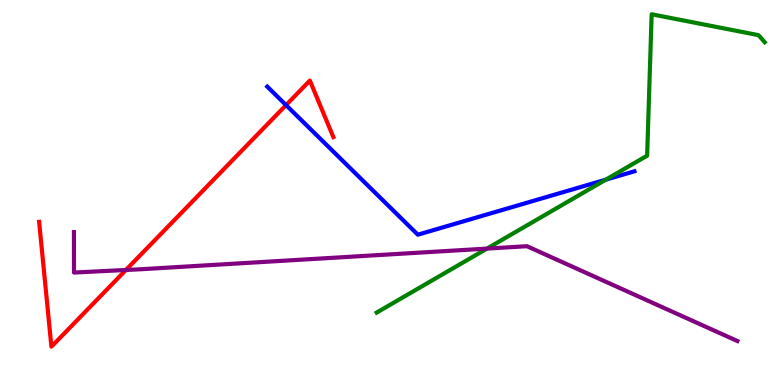[{'lines': ['blue', 'red'], 'intersections': [{'x': 3.69, 'y': 7.27}]}, {'lines': ['green', 'red'], 'intersections': []}, {'lines': ['purple', 'red'], 'intersections': [{'x': 1.62, 'y': 2.99}]}, {'lines': ['blue', 'green'], 'intersections': [{'x': 7.82, 'y': 5.33}]}, {'lines': ['blue', 'purple'], 'intersections': []}, {'lines': ['green', 'purple'], 'intersections': [{'x': 6.28, 'y': 3.54}]}]